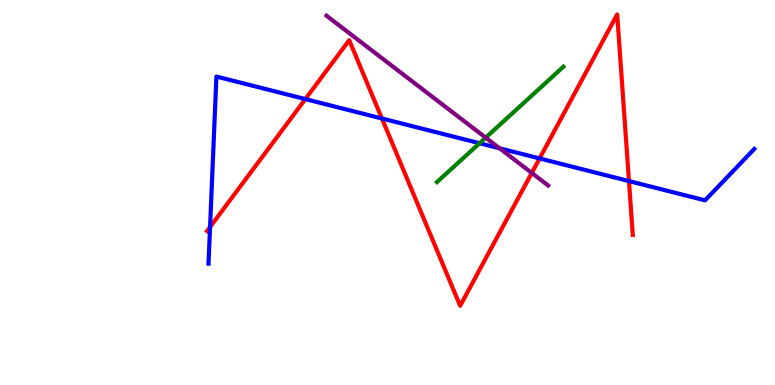[{'lines': ['blue', 'red'], 'intersections': [{'x': 2.71, 'y': 4.1}, {'x': 3.94, 'y': 7.43}, {'x': 4.93, 'y': 6.92}, {'x': 6.96, 'y': 5.88}, {'x': 8.12, 'y': 5.3}]}, {'lines': ['green', 'red'], 'intersections': []}, {'lines': ['purple', 'red'], 'intersections': [{'x': 6.86, 'y': 5.51}]}, {'lines': ['blue', 'green'], 'intersections': [{'x': 6.19, 'y': 6.28}]}, {'lines': ['blue', 'purple'], 'intersections': [{'x': 6.45, 'y': 6.15}]}, {'lines': ['green', 'purple'], 'intersections': [{'x': 6.27, 'y': 6.42}]}]